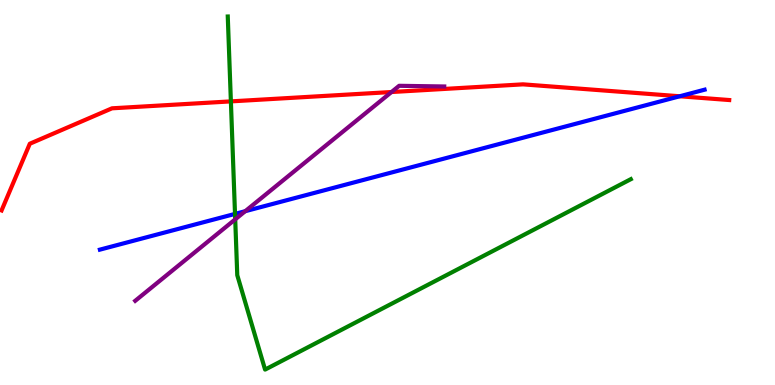[{'lines': ['blue', 'red'], 'intersections': [{'x': 8.77, 'y': 7.5}]}, {'lines': ['green', 'red'], 'intersections': [{'x': 2.98, 'y': 7.37}]}, {'lines': ['purple', 'red'], 'intersections': [{'x': 5.05, 'y': 7.61}]}, {'lines': ['blue', 'green'], 'intersections': [{'x': 3.03, 'y': 4.44}]}, {'lines': ['blue', 'purple'], 'intersections': [{'x': 3.16, 'y': 4.51}]}, {'lines': ['green', 'purple'], 'intersections': [{'x': 3.04, 'y': 4.3}]}]